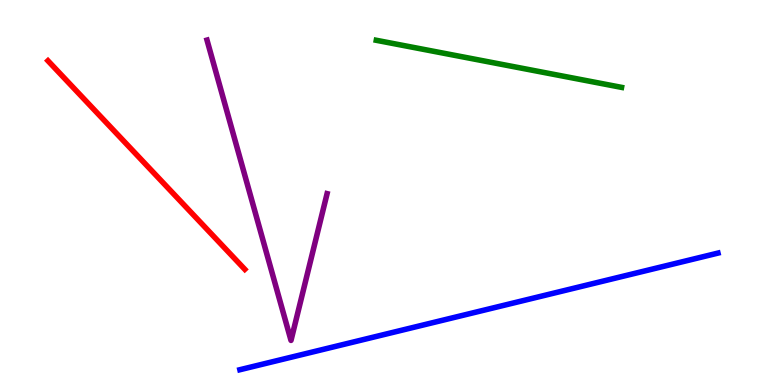[{'lines': ['blue', 'red'], 'intersections': []}, {'lines': ['green', 'red'], 'intersections': []}, {'lines': ['purple', 'red'], 'intersections': []}, {'lines': ['blue', 'green'], 'intersections': []}, {'lines': ['blue', 'purple'], 'intersections': []}, {'lines': ['green', 'purple'], 'intersections': []}]